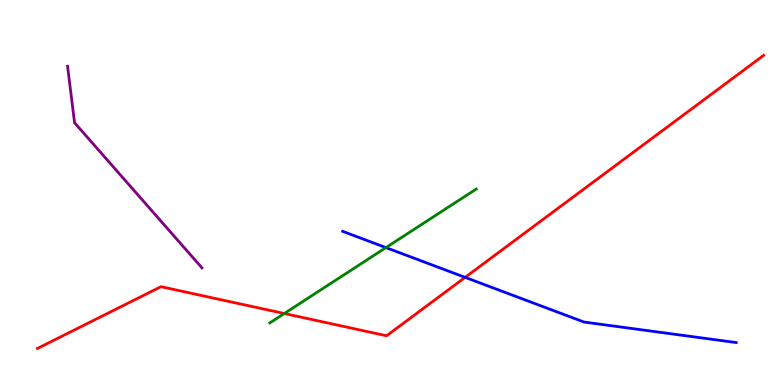[{'lines': ['blue', 'red'], 'intersections': [{'x': 6.0, 'y': 2.8}]}, {'lines': ['green', 'red'], 'intersections': [{'x': 3.67, 'y': 1.86}]}, {'lines': ['purple', 'red'], 'intersections': []}, {'lines': ['blue', 'green'], 'intersections': [{'x': 4.98, 'y': 3.57}]}, {'lines': ['blue', 'purple'], 'intersections': []}, {'lines': ['green', 'purple'], 'intersections': []}]